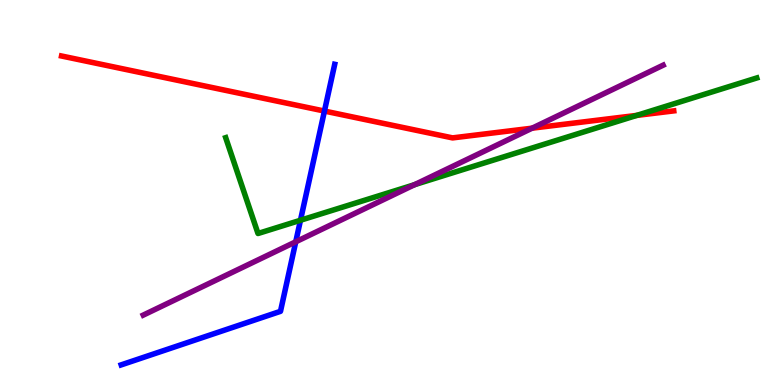[{'lines': ['blue', 'red'], 'intersections': [{'x': 4.19, 'y': 7.12}]}, {'lines': ['green', 'red'], 'intersections': [{'x': 8.22, 'y': 7.0}]}, {'lines': ['purple', 'red'], 'intersections': [{'x': 6.87, 'y': 6.67}]}, {'lines': ['blue', 'green'], 'intersections': [{'x': 3.88, 'y': 4.28}]}, {'lines': ['blue', 'purple'], 'intersections': [{'x': 3.82, 'y': 3.72}]}, {'lines': ['green', 'purple'], 'intersections': [{'x': 5.35, 'y': 5.2}]}]